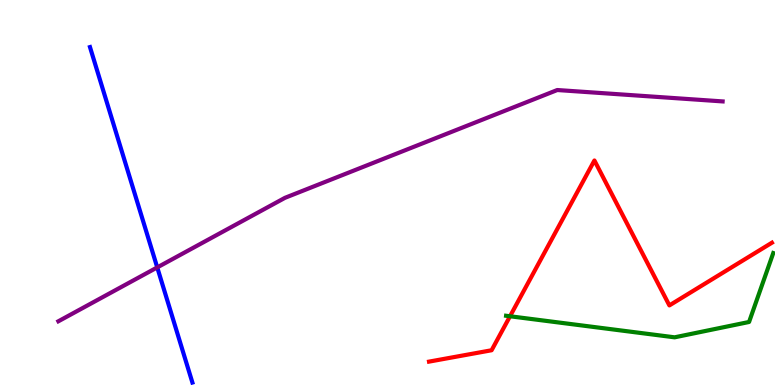[{'lines': ['blue', 'red'], 'intersections': []}, {'lines': ['green', 'red'], 'intersections': [{'x': 6.58, 'y': 1.79}]}, {'lines': ['purple', 'red'], 'intersections': []}, {'lines': ['blue', 'green'], 'intersections': []}, {'lines': ['blue', 'purple'], 'intersections': [{'x': 2.03, 'y': 3.05}]}, {'lines': ['green', 'purple'], 'intersections': []}]